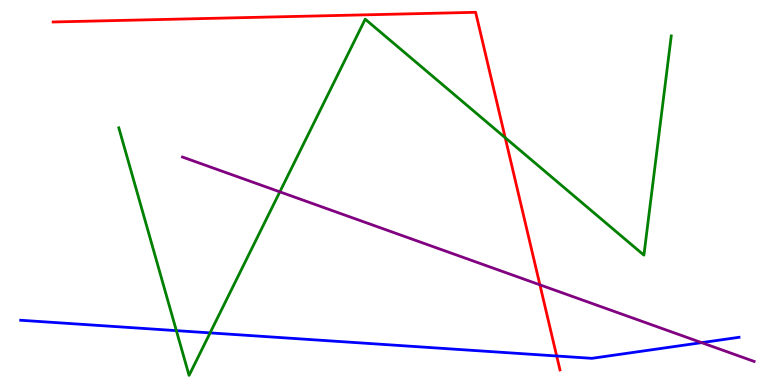[{'lines': ['blue', 'red'], 'intersections': [{'x': 7.18, 'y': 0.753}]}, {'lines': ['green', 'red'], 'intersections': [{'x': 6.52, 'y': 6.42}]}, {'lines': ['purple', 'red'], 'intersections': [{'x': 6.97, 'y': 2.6}]}, {'lines': ['blue', 'green'], 'intersections': [{'x': 2.28, 'y': 1.41}, {'x': 2.71, 'y': 1.35}]}, {'lines': ['blue', 'purple'], 'intersections': [{'x': 9.05, 'y': 1.1}]}, {'lines': ['green', 'purple'], 'intersections': [{'x': 3.61, 'y': 5.02}]}]